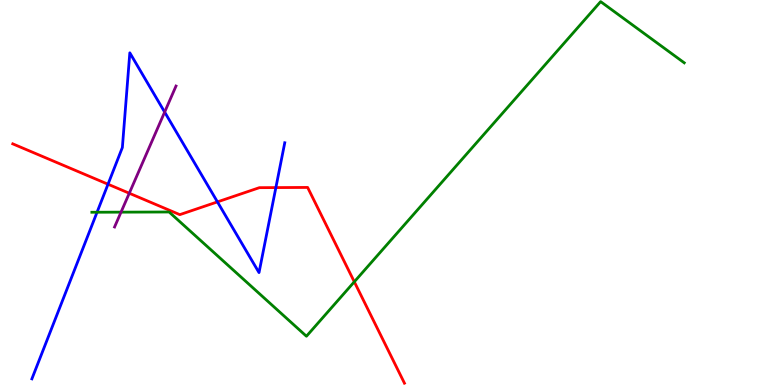[{'lines': ['blue', 'red'], 'intersections': [{'x': 1.39, 'y': 5.22}, {'x': 2.81, 'y': 4.76}, {'x': 3.56, 'y': 5.13}]}, {'lines': ['green', 'red'], 'intersections': [{'x': 4.57, 'y': 2.68}]}, {'lines': ['purple', 'red'], 'intersections': [{'x': 1.67, 'y': 4.98}]}, {'lines': ['blue', 'green'], 'intersections': [{'x': 1.25, 'y': 4.49}]}, {'lines': ['blue', 'purple'], 'intersections': [{'x': 2.12, 'y': 7.09}]}, {'lines': ['green', 'purple'], 'intersections': [{'x': 1.56, 'y': 4.49}]}]